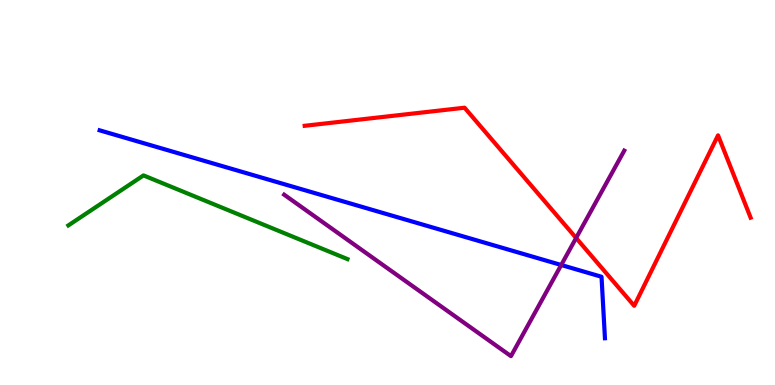[{'lines': ['blue', 'red'], 'intersections': []}, {'lines': ['green', 'red'], 'intersections': []}, {'lines': ['purple', 'red'], 'intersections': [{'x': 7.43, 'y': 3.82}]}, {'lines': ['blue', 'green'], 'intersections': []}, {'lines': ['blue', 'purple'], 'intersections': [{'x': 7.24, 'y': 3.12}]}, {'lines': ['green', 'purple'], 'intersections': []}]